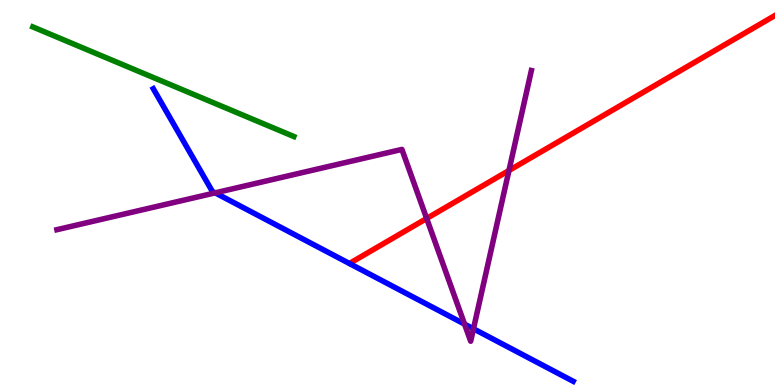[{'lines': ['blue', 'red'], 'intersections': []}, {'lines': ['green', 'red'], 'intersections': []}, {'lines': ['purple', 'red'], 'intersections': [{'x': 5.51, 'y': 4.33}, {'x': 6.57, 'y': 5.57}]}, {'lines': ['blue', 'green'], 'intersections': []}, {'lines': ['blue', 'purple'], 'intersections': [{'x': 2.78, 'y': 4.99}, {'x': 5.99, 'y': 1.58}, {'x': 6.11, 'y': 1.46}]}, {'lines': ['green', 'purple'], 'intersections': []}]